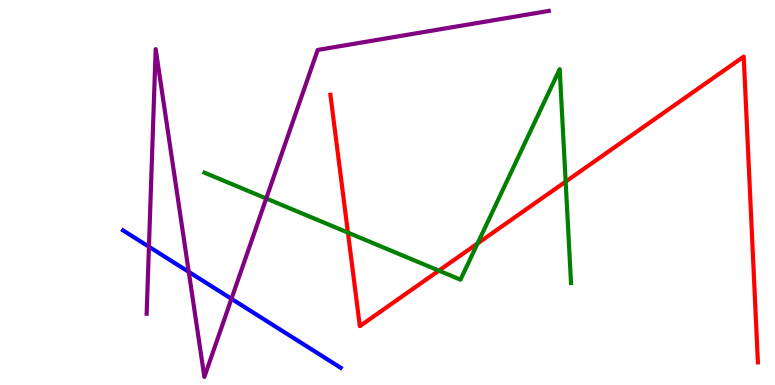[{'lines': ['blue', 'red'], 'intersections': []}, {'lines': ['green', 'red'], 'intersections': [{'x': 4.49, 'y': 3.96}, {'x': 5.66, 'y': 2.97}, {'x': 6.16, 'y': 3.68}, {'x': 7.3, 'y': 5.28}]}, {'lines': ['purple', 'red'], 'intersections': []}, {'lines': ['blue', 'green'], 'intersections': []}, {'lines': ['blue', 'purple'], 'intersections': [{'x': 1.92, 'y': 3.59}, {'x': 2.44, 'y': 2.94}, {'x': 2.99, 'y': 2.24}]}, {'lines': ['green', 'purple'], 'intersections': [{'x': 3.44, 'y': 4.84}]}]